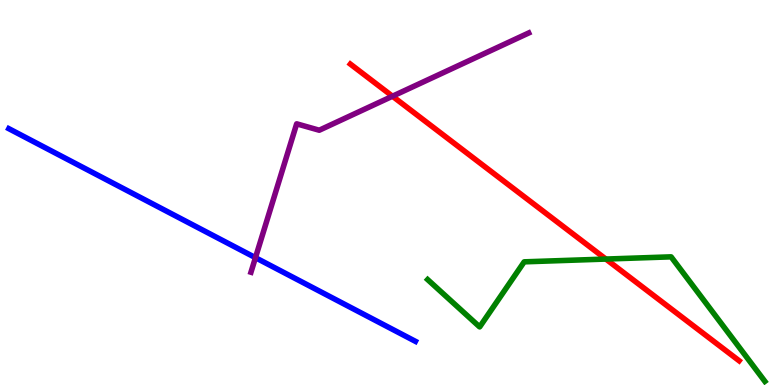[{'lines': ['blue', 'red'], 'intersections': []}, {'lines': ['green', 'red'], 'intersections': [{'x': 7.82, 'y': 3.27}]}, {'lines': ['purple', 'red'], 'intersections': [{'x': 5.06, 'y': 7.5}]}, {'lines': ['blue', 'green'], 'intersections': []}, {'lines': ['blue', 'purple'], 'intersections': [{'x': 3.3, 'y': 3.31}]}, {'lines': ['green', 'purple'], 'intersections': []}]